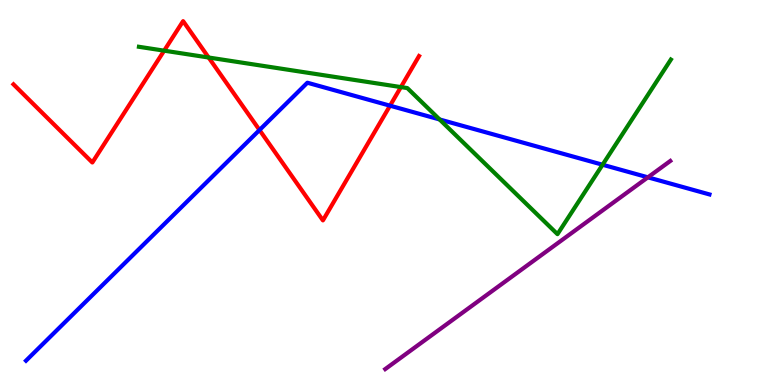[{'lines': ['blue', 'red'], 'intersections': [{'x': 3.35, 'y': 6.62}, {'x': 5.03, 'y': 7.25}]}, {'lines': ['green', 'red'], 'intersections': [{'x': 2.12, 'y': 8.68}, {'x': 2.69, 'y': 8.51}, {'x': 5.17, 'y': 7.74}]}, {'lines': ['purple', 'red'], 'intersections': []}, {'lines': ['blue', 'green'], 'intersections': [{'x': 5.67, 'y': 6.9}, {'x': 7.78, 'y': 5.72}]}, {'lines': ['blue', 'purple'], 'intersections': [{'x': 8.36, 'y': 5.39}]}, {'lines': ['green', 'purple'], 'intersections': []}]